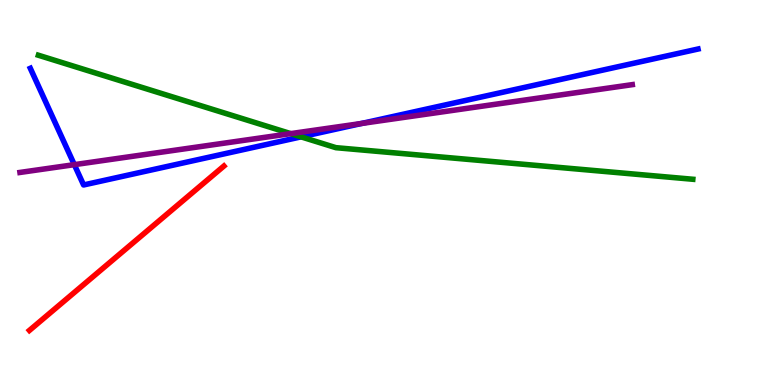[{'lines': ['blue', 'red'], 'intersections': []}, {'lines': ['green', 'red'], 'intersections': []}, {'lines': ['purple', 'red'], 'intersections': []}, {'lines': ['blue', 'green'], 'intersections': [{'x': 3.88, 'y': 6.45}]}, {'lines': ['blue', 'purple'], 'intersections': [{'x': 0.959, 'y': 5.72}, {'x': 4.67, 'y': 6.79}]}, {'lines': ['green', 'purple'], 'intersections': [{'x': 3.75, 'y': 6.53}]}]